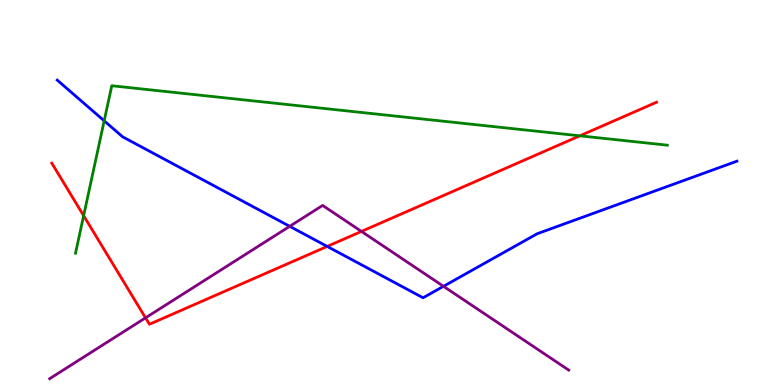[{'lines': ['blue', 'red'], 'intersections': [{'x': 4.22, 'y': 3.6}]}, {'lines': ['green', 'red'], 'intersections': [{'x': 1.08, 'y': 4.4}, {'x': 7.48, 'y': 6.47}]}, {'lines': ['purple', 'red'], 'intersections': [{'x': 1.88, 'y': 1.74}, {'x': 4.66, 'y': 3.99}]}, {'lines': ['blue', 'green'], 'intersections': [{'x': 1.34, 'y': 6.86}]}, {'lines': ['blue', 'purple'], 'intersections': [{'x': 3.74, 'y': 4.12}, {'x': 5.72, 'y': 2.56}]}, {'lines': ['green', 'purple'], 'intersections': []}]